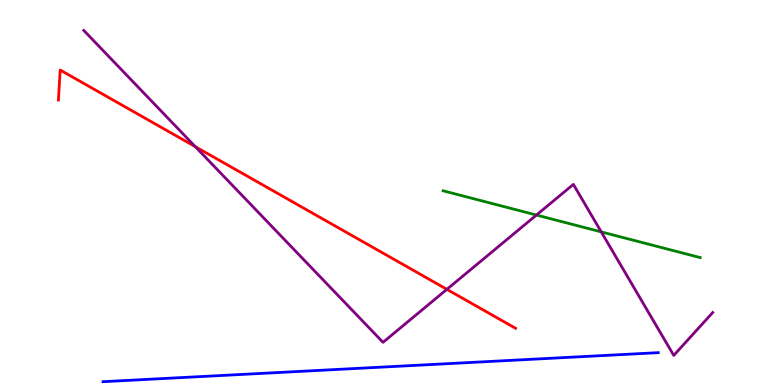[{'lines': ['blue', 'red'], 'intersections': []}, {'lines': ['green', 'red'], 'intersections': []}, {'lines': ['purple', 'red'], 'intersections': [{'x': 2.52, 'y': 6.19}, {'x': 5.77, 'y': 2.48}]}, {'lines': ['blue', 'green'], 'intersections': []}, {'lines': ['blue', 'purple'], 'intersections': []}, {'lines': ['green', 'purple'], 'intersections': [{'x': 6.92, 'y': 4.41}, {'x': 7.76, 'y': 3.98}]}]